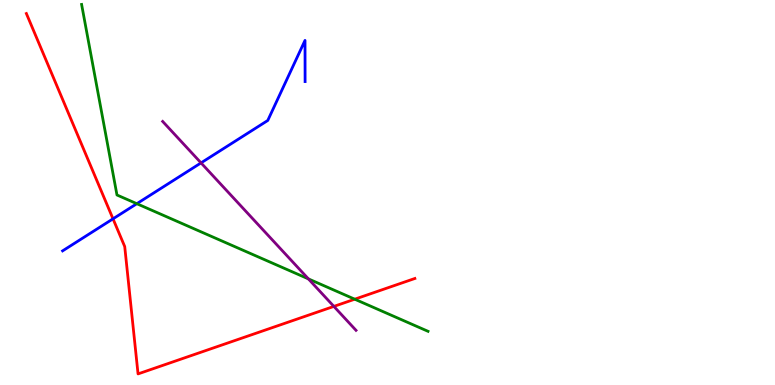[{'lines': ['blue', 'red'], 'intersections': [{'x': 1.46, 'y': 4.32}]}, {'lines': ['green', 'red'], 'intersections': [{'x': 4.58, 'y': 2.23}]}, {'lines': ['purple', 'red'], 'intersections': [{'x': 4.31, 'y': 2.04}]}, {'lines': ['blue', 'green'], 'intersections': [{'x': 1.77, 'y': 4.71}]}, {'lines': ['blue', 'purple'], 'intersections': [{'x': 2.59, 'y': 5.77}]}, {'lines': ['green', 'purple'], 'intersections': [{'x': 3.98, 'y': 2.76}]}]